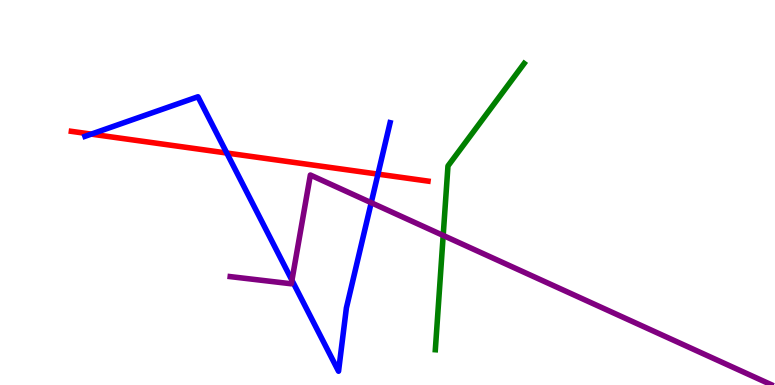[{'lines': ['blue', 'red'], 'intersections': [{'x': 1.18, 'y': 6.52}, {'x': 2.93, 'y': 6.03}, {'x': 4.88, 'y': 5.48}]}, {'lines': ['green', 'red'], 'intersections': []}, {'lines': ['purple', 'red'], 'intersections': []}, {'lines': ['blue', 'green'], 'intersections': []}, {'lines': ['blue', 'purple'], 'intersections': [{'x': 3.77, 'y': 2.72}, {'x': 4.79, 'y': 4.73}]}, {'lines': ['green', 'purple'], 'intersections': [{'x': 5.72, 'y': 3.88}]}]